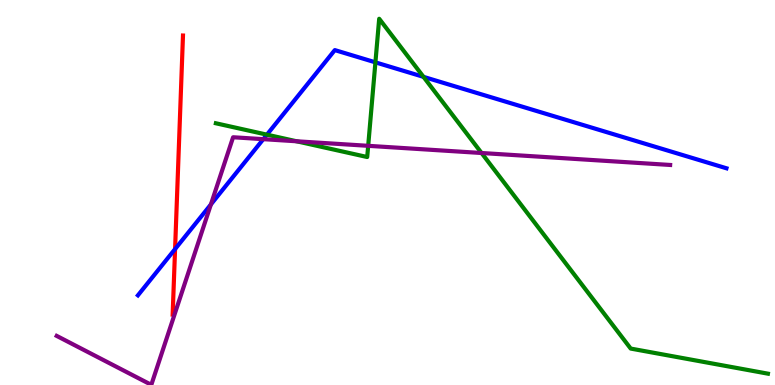[{'lines': ['blue', 'red'], 'intersections': [{'x': 2.26, 'y': 3.53}]}, {'lines': ['green', 'red'], 'intersections': []}, {'lines': ['purple', 'red'], 'intersections': []}, {'lines': ['blue', 'green'], 'intersections': [{'x': 3.44, 'y': 6.5}, {'x': 4.84, 'y': 8.38}, {'x': 5.46, 'y': 8.0}]}, {'lines': ['blue', 'purple'], 'intersections': [{'x': 2.72, 'y': 4.69}, {'x': 3.4, 'y': 6.39}]}, {'lines': ['green', 'purple'], 'intersections': [{'x': 3.83, 'y': 6.33}, {'x': 4.75, 'y': 6.21}, {'x': 6.21, 'y': 6.03}]}]